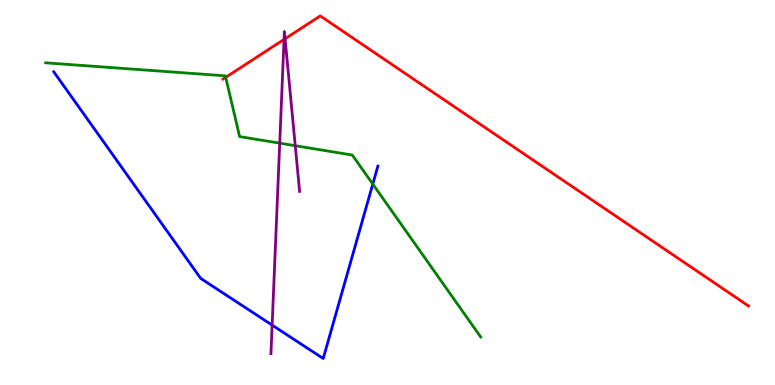[{'lines': ['blue', 'red'], 'intersections': []}, {'lines': ['green', 'red'], 'intersections': [{'x': 2.91, 'y': 7.99}]}, {'lines': ['purple', 'red'], 'intersections': [{'x': 3.67, 'y': 8.98}, {'x': 3.68, 'y': 8.99}]}, {'lines': ['blue', 'green'], 'intersections': [{'x': 4.81, 'y': 5.22}]}, {'lines': ['blue', 'purple'], 'intersections': [{'x': 3.51, 'y': 1.56}]}, {'lines': ['green', 'purple'], 'intersections': [{'x': 3.61, 'y': 6.28}, {'x': 3.81, 'y': 6.22}]}]